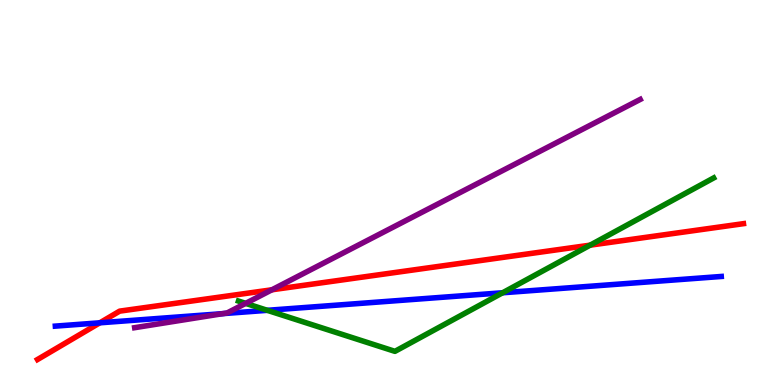[{'lines': ['blue', 'red'], 'intersections': [{'x': 1.29, 'y': 1.62}]}, {'lines': ['green', 'red'], 'intersections': [{'x': 7.61, 'y': 3.63}]}, {'lines': ['purple', 'red'], 'intersections': [{'x': 3.51, 'y': 2.47}]}, {'lines': ['blue', 'green'], 'intersections': [{'x': 3.45, 'y': 1.94}, {'x': 6.49, 'y': 2.4}]}, {'lines': ['blue', 'purple'], 'intersections': [{'x': 2.88, 'y': 1.85}]}, {'lines': ['green', 'purple'], 'intersections': [{'x': 3.17, 'y': 2.12}]}]